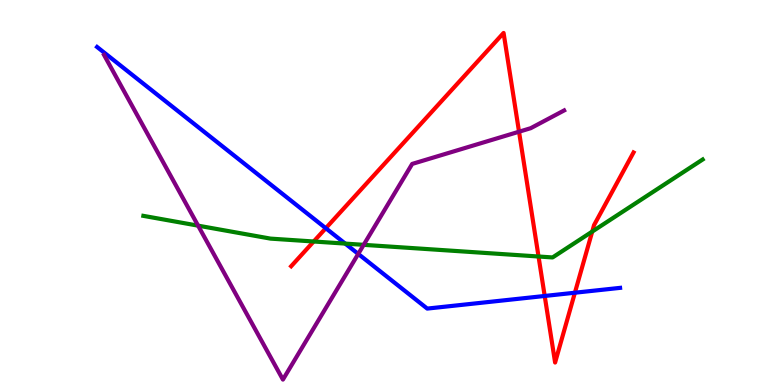[{'lines': ['blue', 'red'], 'intersections': [{'x': 4.2, 'y': 4.07}, {'x': 7.03, 'y': 2.31}, {'x': 7.42, 'y': 2.4}]}, {'lines': ['green', 'red'], 'intersections': [{'x': 4.05, 'y': 3.73}, {'x': 6.95, 'y': 3.34}, {'x': 7.64, 'y': 3.99}]}, {'lines': ['purple', 'red'], 'intersections': [{'x': 6.7, 'y': 6.58}]}, {'lines': ['blue', 'green'], 'intersections': [{'x': 4.45, 'y': 3.67}]}, {'lines': ['blue', 'purple'], 'intersections': [{'x': 4.62, 'y': 3.4}]}, {'lines': ['green', 'purple'], 'intersections': [{'x': 2.56, 'y': 4.14}, {'x': 4.69, 'y': 3.64}]}]